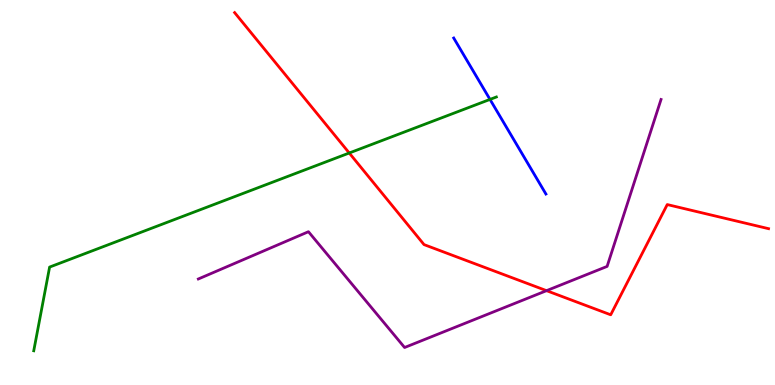[{'lines': ['blue', 'red'], 'intersections': []}, {'lines': ['green', 'red'], 'intersections': [{'x': 4.51, 'y': 6.03}]}, {'lines': ['purple', 'red'], 'intersections': [{'x': 7.05, 'y': 2.45}]}, {'lines': ['blue', 'green'], 'intersections': [{'x': 6.32, 'y': 7.42}]}, {'lines': ['blue', 'purple'], 'intersections': []}, {'lines': ['green', 'purple'], 'intersections': []}]